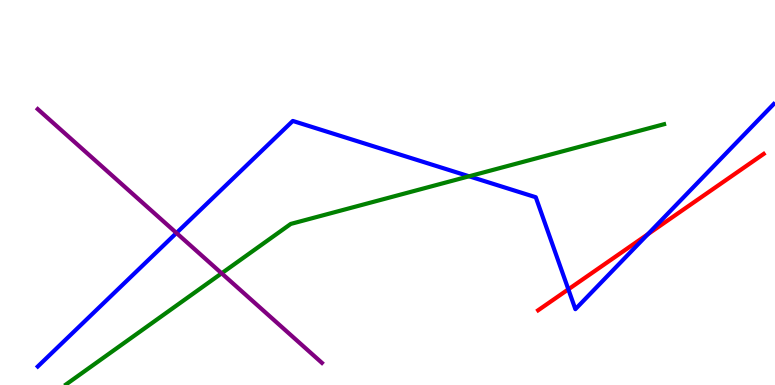[{'lines': ['blue', 'red'], 'intersections': [{'x': 7.33, 'y': 2.48}, {'x': 8.36, 'y': 3.92}]}, {'lines': ['green', 'red'], 'intersections': []}, {'lines': ['purple', 'red'], 'intersections': []}, {'lines': ['blue', 'green'], 'intersections': [{'x': 6.05, 'y': 5.42}]}, {'lines': ['blue', 'purple'], 'intersections': [{'x': 2.28, 'y': 3.95}]}, {'lines': ['green', 'purple'], 'intersections': [{'x': 2.86, 'y': 2.9}]}]